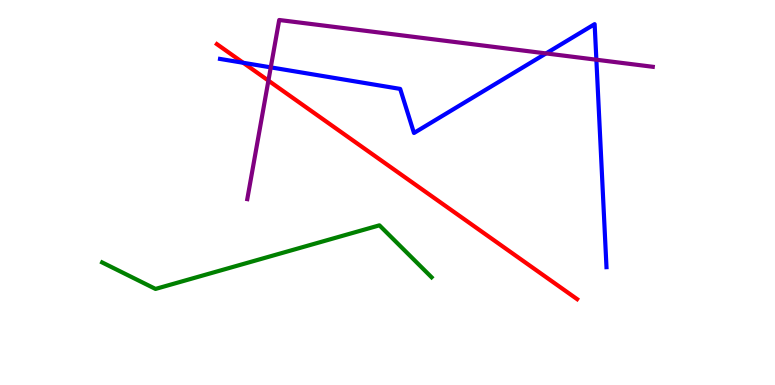[{'lines': ['blue', 'red'], 'intersections': [{'x': 3.14, 'y': 8.37}]}, {'lines': ['green', 'red'], 'intersections': []}, {'lines': ['purple', 'red'], 'intersections': [{'x': 3.46, 'y': 7.91}]}, {'lines': ['blue', 'green'], 'intersections': []}, {'lines': ['blue', 'purple'], 'intersections': [{'x': 3.49, 'y': 8.25}, {'x': 7.05, 'y': 8.61}, {'x': 7.7, 'y': 8.45}]}, {'lines': ['green', 'purple'], 'intersections': []}]